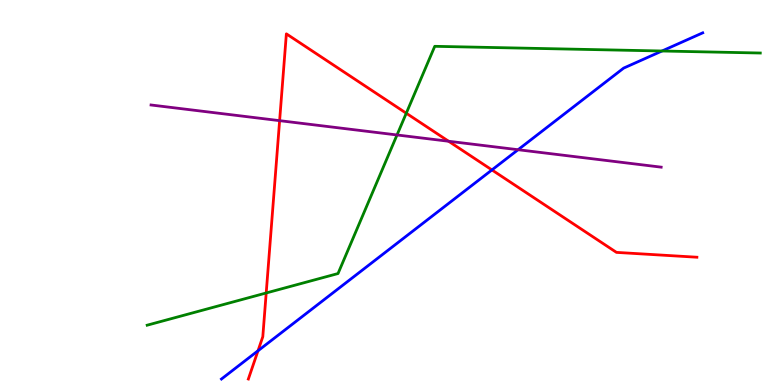[{'lines': ['blue', 'red'], 'intersections': [{'x': 3.33, 'y': 0.889}, {'x': 6.35, 'y': 5.59}]}, {'lines': ['green', 'red'], 'intersections': [{'x': 3.43, 'y': 2.39}, {'x': 5.24, 'y': 7.06}]}, {'lines': ['purple', 'red'], 'intersections': [{'x': 3.61, 'y': 6.87}, {'x': 5.79, 'y': 6.33}]}, {'lines': ['blue', 'green'], 'intersections': [{'x': 8.54, 'y': 8.68}]}, {'lines': ['blue', 'purple'], 'intersections': [{'x': 6.68, 'y': 6.11}]}, {'lines': ['green', 'purple'], 'intersections': [{'x': 5.12, 'y': 6.49}]}]